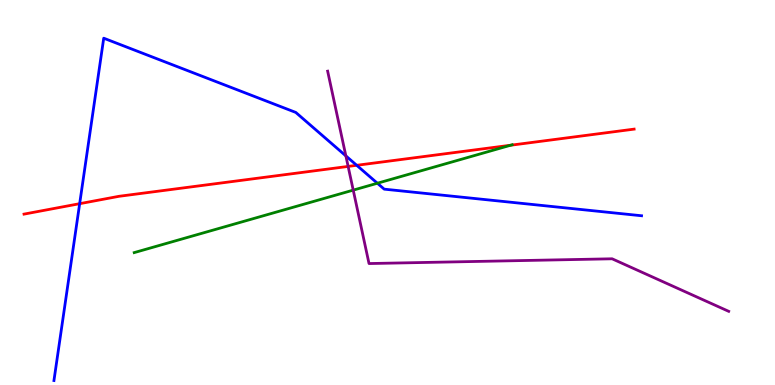[{'lines': ['blue', 'red'], 'intersections': [{'x': 1.03, 'y': 4.71}, {'x': 4.6, 'y': 5.71}]}, {'lines': ['green', 'red'], 'intersections': [{'x': 6.59, 'y': 6.23}]}, {'lines': ['purple', 'red'], 'intersections': [{'x': 4.49, 'y': 5.68}]}, {'lines': ['blue', 'green'], 'intersections': [{'x': 4.87, 'y': 5.24}]}, {'lines': ['blue', 'purple'], 'intersections': [{'x': 4.46, 'y': 5.95}]}, {'lines': ['green', 'purple'], 'intersections': [{'x': 4.56, 'y': 5.06}]}]